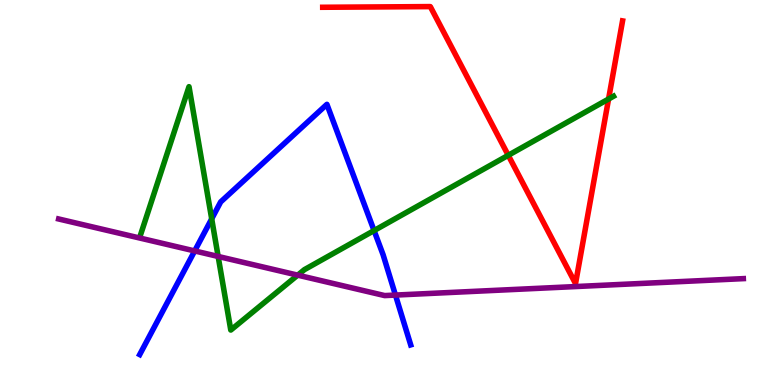[{'lines': ['blue', 'red'], 'intersections': []}, {'lines': ['green', 'red'], 'intersections': [{'x': 6.56, 'y': 5.97}, {'x': 7.85, 'y': 7.43}]}, {'lines': ['purple', 'red'], 'intersections': []}, {'lines': ['blue', 'green'], 'intersections': [{'x': 2.73, 'y': 4.32}, {'x': 4.83, 'y': 4.01}]}, {'lines': ['blue', 'purple'], 'intersections': [{'x': 2.51, 'y': 3.48}, {'x': 5.1, 'y': 2.34}]}, {'lines': ['green', 'purple'], 'intersections': [{'x': 2.81, 'y': 3.34}, {'x': 3.84, 'y': 2.85}]}]